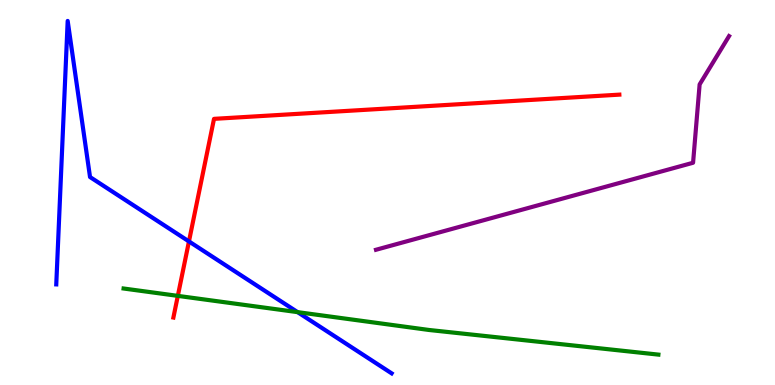[{'lines': ['blue', 'red'], 'intersections': [{'x': 2.44, 'y': 3.73}]}, {'lines': ['green', 'red'], 'intersections': [{'x': 2.29, 'y': 2.32}]}, {'lines': ['purple', 'red'], 'intersections': []}, {'lines': ['blue', 'green'], 'intersections': [{'x': 3.84, 'y': 1.89}]}, {'lines': ['blue', 'purple'], 'intersections': []}, {'lines': ['green', 'purple'], 'intersections': []}]